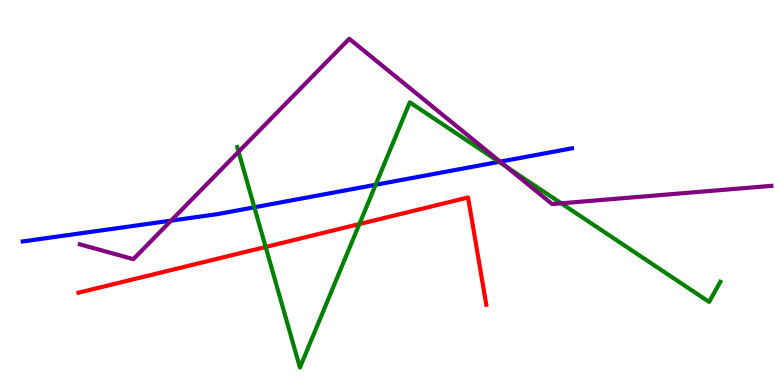[{'lines': ['blue', 'red'], 'intersections': []}, {'lines': ['green', 'red'], 'intersections': [{'x': 3.43, 'y': 3.59}, {'x': 4.64, 'y': 4.18}]}, {'lines': ['purple', 'red'], 'intersections': []}, {'lines': ['blue', 'green'], 'intersections': [{'x': 3.28, 'y': 4.62}, {'x': 4.85, 'y': 5.2}, {'x': 6.44, 'y': 5.8}]}, {'lines': ['blue', 'purple'], 'intersections': [{'x': 2.21, 'y': 4.27}, {'x': 6.45, 'y': 5.8}]}, {'lines': ['green', 'purple'], 'intersections': [{'x': 3.08, 'y': 6.06}, {'x': 6.53, 'y': 5.67}, {'x': 7.24, 'y': 4.72}]}]